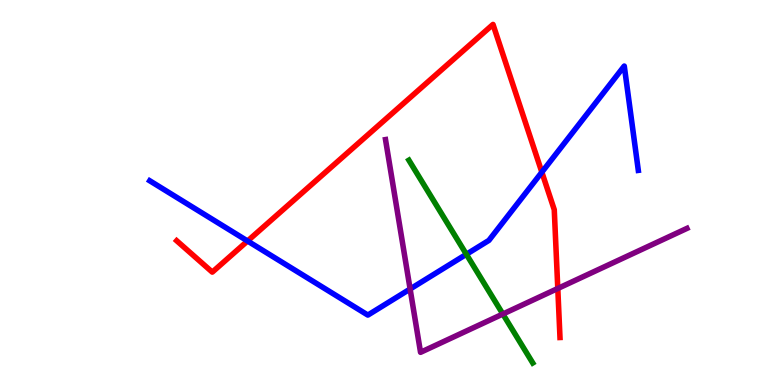[{'lines': ['blue', 'red'], 'intersections': [{'x': 3.19, 'y': 3.74}, {'x': 6.99, 'y': 5.53}]}, {'lines': ['green', 'red'], 'intersections': []}, {'lines': ['purple', 'red'], 'intersections': [{'x': 7.2, 'y': 2.51}]}, {'lines': ['blue', 'green'], 'intersections': [{'x': 6.02, 'y': 3.39}]}, {'lines': ['blue', 'purple'], 'intersections': [{'x': 5.29, 'y': 2.49}]}, {'lines': ['green', 'purple'], 'intersections': [{'x': 6.49, 'y': 1.84}]}]